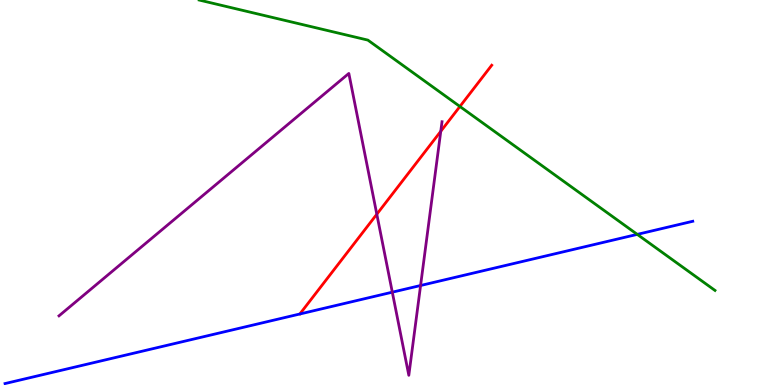[{'lines': ['blue', 'red'], 'intersections': []}, {'lines': ['green', 'red'], 'intersections': [{'x': 5.93, 'y': 7.23}]}, {'lines': ['purple', 'red'], 'intersections': [{'x': 4.86, 'y': 4.44}, {'x': 5.69, 'y': 6.59}]}, {'lines': ['blue', 'green'], 'intersections': [{'x': 8.22, 'y': 3.91}]}, {'lines': ['blue', 'purple'], 'intersections': [{'x': 5.06, 'y': 2.41}, {'x': 5.43, 'y': 2.58}]}, {'lines': ['green', 'purple'], 'intersections': []}]